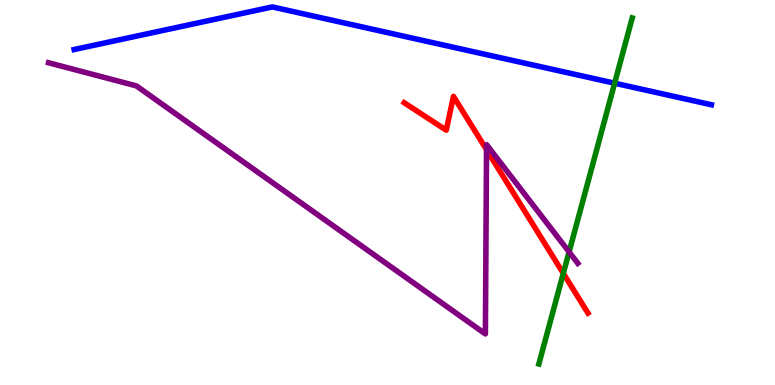[{'lines': ['blue', 'red'], 'intersections': []}, {'lines': ['green', 'red'], 'intersections': [{'x': 7.27, 'y': 2.9}]}, {'lines': ['purple', 'red'], 'intersections': [{'x': 6.28, 'y': 6.11}]}, {'lines': ['blue', 'green'], 'intersections': [{'x': 7.93, 'y': 7.84}]}, {'lines': ['blue', 'purple'], 'intersections': []}, {'lines': ['green', 'purple'], 'intersections': [{'x': 7.34, 'y': 3.46}]}]